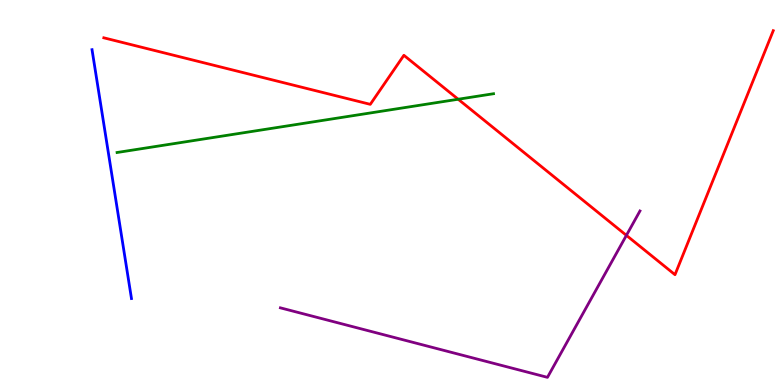[{'lines': ['blue', 'red'], 'intersections': []}, {'lines': ['green', 'red'], 'intersections': [{'x': 5.91, 'y': 7.42}]}, {'lines': ['purple', 'red'], 'intersections': [{'x': 8.08, 'y': 3.89}]}, {'lines': ['blue', 'green'], 'intersections': []}, {'lines': ['blue', 'purple'], 'intersections': []}, {'lines': ['green', 'purple'], 'intersections': []}]